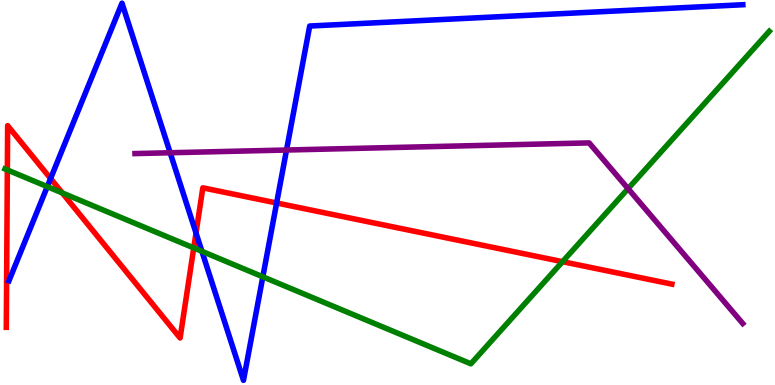[{'lines': ['blue', 'red'], 'intersections': [{'x': 0.653, 'y': 5.36}, {'x': 2.53, 'y': 3.95}, {'x': 3.57, 'y': 4.73}]}, {'lines': ['green', 'red'], 'intersections': [{'x': 0.0948, 'y': 5.59}, {'x': 0.804, 'y': 4.99}, {'x': 2.5, 'y': 3.56}, {'x': 7.26, 'y': 3.2}]}, {'lines': ['purple', 'red'], 'intersections': []}, {'lines': ['blue', 'green'], 'intersections': [{'x': 0.61, 'y': 5.15}, {'x': 2.61, 'y': 3.47}, {'x': 3.39, 'y': 2.81}]}, {'lines': ['blue', 'purple'], 'intersections': [{'x': 2.2, 'y': 6.03}, {'x': 3.7, 'y': 6.1}]}, {'lines': ['green', 'purple'], 'intersections': [{'x': 8.1, 'y': 5.1}]}]